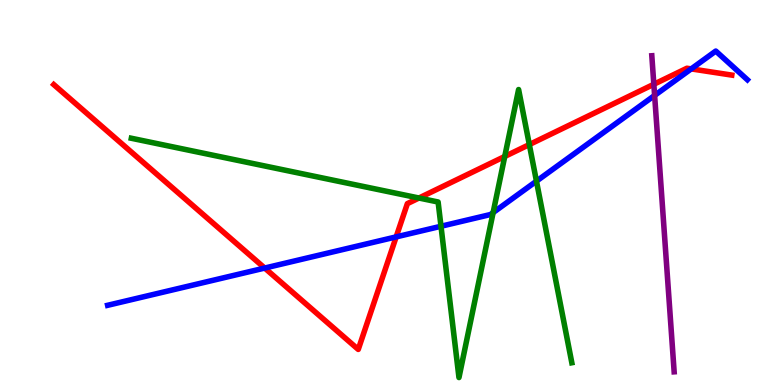[{'lines': ['blue', 'red'], 'intersections': [{'x': 3.42, 'y': 3.04}, {'x': 5.11, 'y': 3.85}, {'x': 8.92, 'y': 8.21}]}, {'lines': ['green', 'red'], 'intersections': [{'x': 5.41, 'y': 4.86}, {'x': 6.51, 'y': 5.94}, {'x': 6.83, 'y': 6.25}]}, {'lines': ['purple', 'red'], 'intersections': [{'x': 8.44, 'y': 7.81}]}, {'lines': ['blue', 'green'], 'intersections': [{'x': 5.69, 'y': 4.12}, {'x': 6.36, 'y': 4.48}, {'x': 6.92, 'y': 5.29}]}, {'lines': ['blue', 'purple'], 'intersections': [{'x': 8.45, 'y': 7.52}]}, {'lines': ['green', 'purple'], 'intersections': []}]